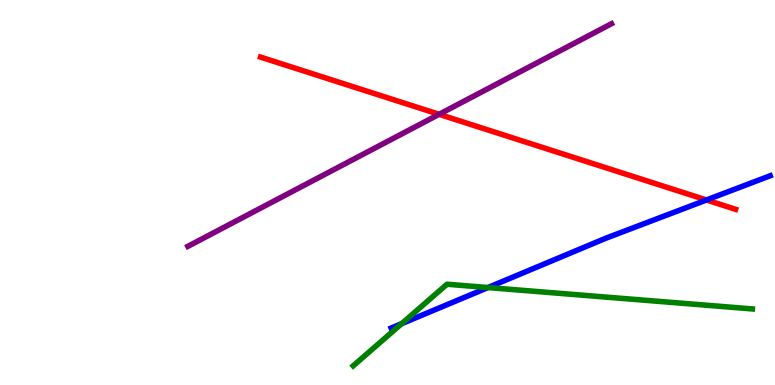[{'lines': ['blue', 'red'], 'intersections': [{'x': 9.12, 'y': 4.81}]}, {'lines': ['green', 'red'], 'intersections': []}, {'lines': ['purple', 'red'], 'intersections': [{'x': 5.67, 'y': 7.03}]}, {'lines': ['blue', 'green'], 'intersections': [{'x': 5.18, 'y': 1.59}, {'x': 6.3, 'y': 2.53}]}, {'lines': ['blue', 'purple'], 'intersections': []}, {'lines': ['green', 'purple'], 'intersections': []}]